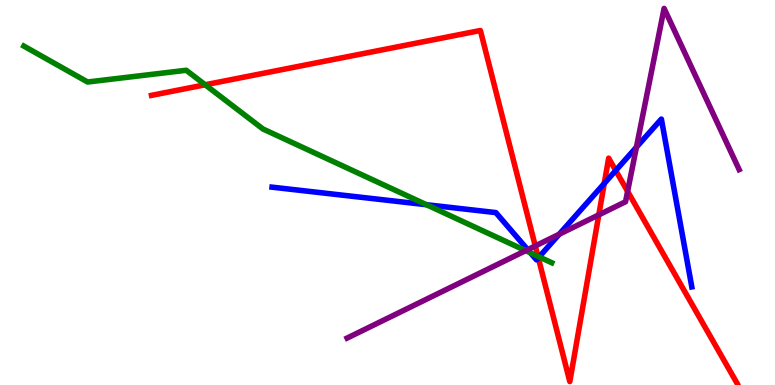[{'lines': ['blue', 'red'], 'intersections': [{'x': 6.95, 'y': 3.3}, {'x': 7.8, 'y': 5.24}, {'x': 7.94, 'y': 5.57}]}, {'lines': ['green', 'red'], 'intersections': [{'x': 2.65, 'y': 7.8}, {'x': 6.94, 'y': 3.34}]}, {'lines': ['purple', 'red'], 'intersections': [{'x': 6.91, 'y': 3.61}, {'x': 7.73, 'y': 4.42}, {'x': 8.1, 'y': 5.03}]}, {'lines': ['blue', 'green'], 'intersections': [{'x': 5.5, 'y': 4.68}, {'x': 6.84, 'y': 3.43}, {'x': 6.96, 'y': 3.33}]}, {'lines': ['blue', 'purple'], 'intersections': [{'x': 6.81, 'y': 3.52}, {'x': 7.22, 'y': 3.92}, {'x': 8.21, 'y': 6.18}]}, {'lines': ['green', 'purple'], 'intersections': [{'x': 6.78, 'y': 3.49}]}]